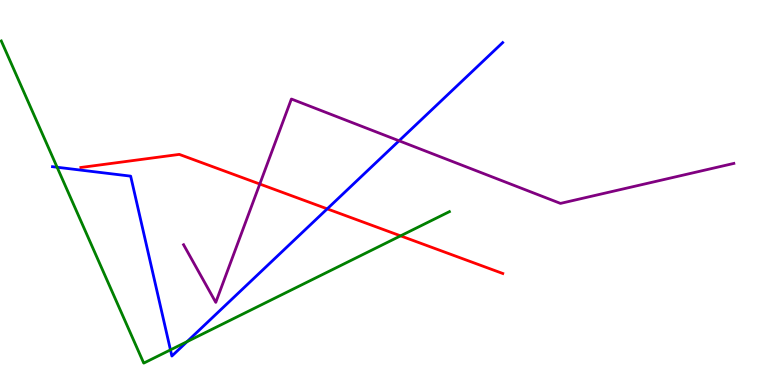[{'lines': ['blue', 'red'], 'intersections': [{'x': 4.22, 'y': 4.58}]}, {'lines': ['green', 'red'], 'intersections': [{'x': 5.17, 'y': 3.87}]}, {'lines': ['purple', 'red'], 'intersections': [{'x': 3.35, 'y': 5.22}]}, {'lines': ['blue', 'green'], 'intersections': [{'x': 0.737, 'y': 5.66}, {'x': 2.2, 'y': 0.912}, {'x': 2.41, 'y': 1.13}]}, {'lines': ['blue', 'purple'], 'intersections': [{'x': 5.15, 'y': 6.34}]}, {'lines': ['green', 'purple'], 'intersections': []}]